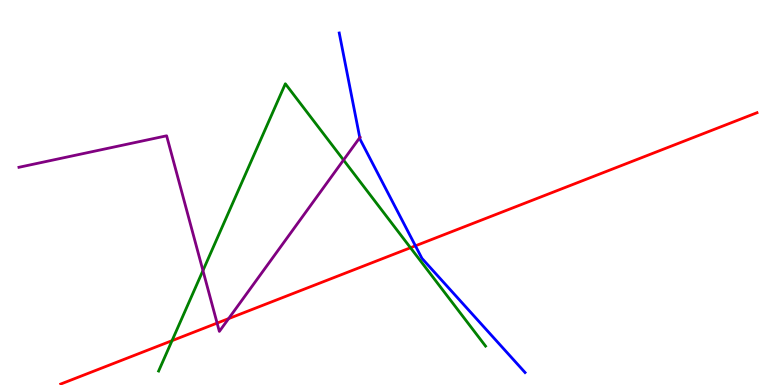[{'lines': ['blue', 'red'], 'intersections': [{'x': 5.36, 'y': 3.61}]}, {'lines': ['green', 'red'], 'intersections': [{'x': 2.22, 'y': 1.15}, {'x': 5.3, 'y': 3.57}]}, {'lines': ['purple', 'red'], 'intersections': [{'x': 2.8, 'y': 1.61}, {'x': 2.95, 'y': 1.72}]}, {'lines': ['blue', 'green'], 'intersections': []}, {'lines': ['blue', 'purple'], 'intersections': [{'x': 4.64, 'y': 6.43}]}, {'lines': ['green', 'purple'], 'intersections': [{'x': 2.62, 'y': 2.97}, {'x': 4.43, 'y': 5.84}]}]